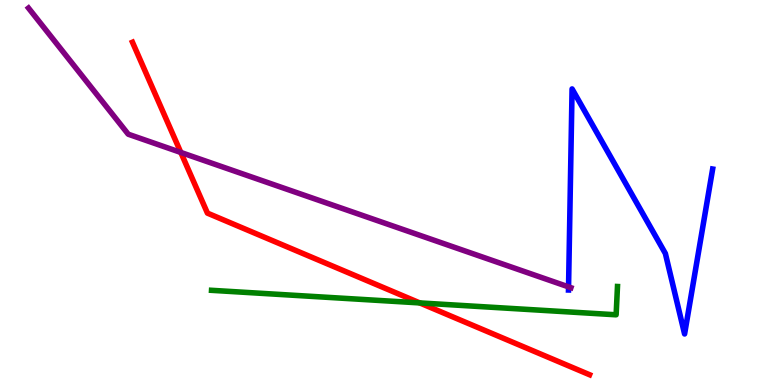[{'lines': ['blue', 'red'], 'intersections': []}, {'lines': ['green', 'red'], 'intersections': [{'x': 5.42, 'y': 2.13}]}, {'lines': ['purple', 'red'], 'intersections': [{'x': 2.33, 'y': 6.04}]}, {'lines': ['blue', 'green'], 'intersections': []}, {'lines': ['blue', 'purple'], 'intersections': [{'x': 7.34, 'y': 2.55}]}, {'lines': ['green', 'purple'], 'intersections': []}]